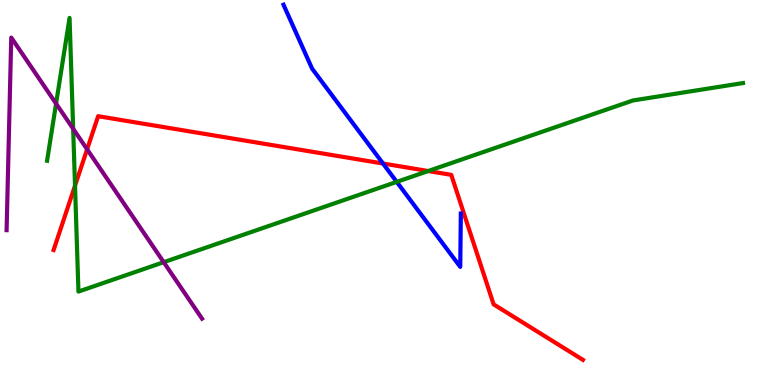[{'lines': ['blue', 'red'], 'intersections': [{'x': 4.94, 'y': 5.75}]}, {'lines': ['green', 'red'], 'intersections': [{'x': 0.968, 'y': 5.18}, {'x': 5.53, 'y': 5.56}]}, {'lines': ['purple', 'red'], 'intersections': [{'x': 1.12, 'y': 6.12}]}, {'lines': ['blue', 'green'], 'intersections': [{'x': 5.12, 'y': 5.28}]}, {'lines': ['blue', 'purple'], 'intersections': []}, {'lines': ['green', 'purple'], 'intersections': [{'x': 0.724, 'y': 7.31}, {'x': 0.944, 'y': 6.66}, {'x': 2.11, 'y': 3.19}]}]